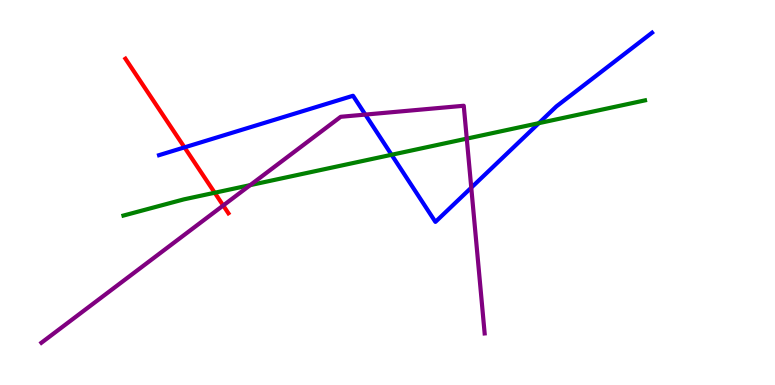[{'lines': ['blue', 'red'], 'intersections': [{'x': 2.38, 'y': 6.17}]}, {'lines': ['green', 'red'], 'intersections': [{'x': 2.77, 'y': 4.99}]}, {'lines': ['purple', 'red'], 'intersections': [{'x': 2.88, 'y': 4.66}]}, {'lines': ['blue', 'green'], 'intersections': [{'x': 5.05, 'y': 5.98}, {'x': 6.95, 'y': 6.8}]}, {'lines': ['blue', 'purple'], 'intersections': [{'x': 4.71, 'y': 7.02}, {'x': 6.08, 'y': 5.13}]}, {'lines': ['green', 'purple'], 'intersections': [{'x': 3.23, 'y': 5.19}, {'x': 6.02, 'y': 6.4}]}]